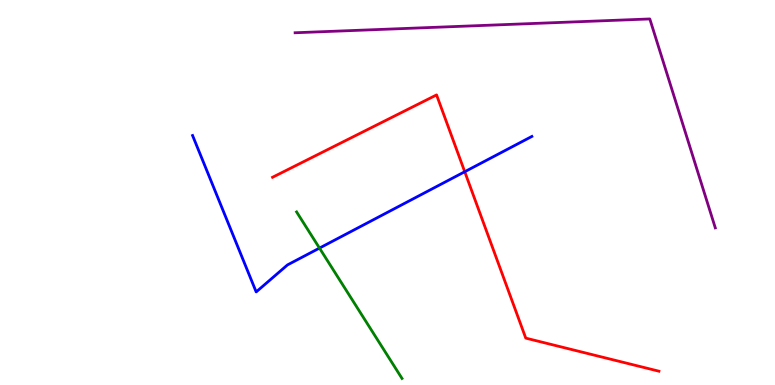[{'lines': ['blue', 'red'], 'intersections': [{'x': 6.0, 'y': 5.54}]}, {'lines': ['green', 'red'], 'intersections': []}, {'lines': ['purple', 'red'], 'intersections': []}, {'lines': ['blue', 'green'], 'intersections': [{'x': 4.12, 'y': 3.56}]}, {'lines': ['blue', 'purple'], 'intersections': []}, {'lines': ['green', 'purple'], 'intersections': []}]